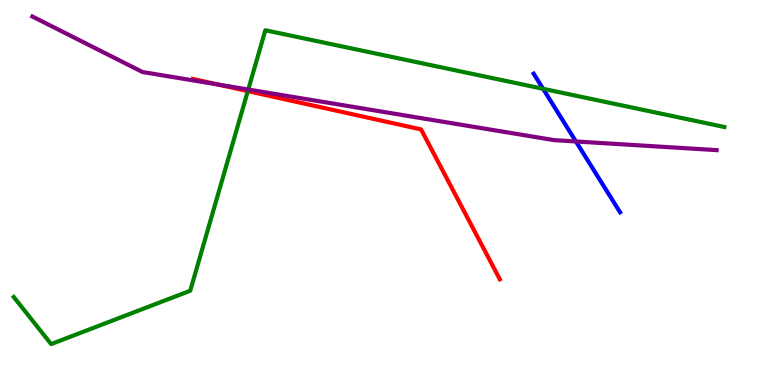[{'lines': ['blue', 'red'], 'intersections': []}, {'lines': ['green', 'red'], 'intersections': [{'x': 3.2, 'y': 7.63}]}, {'lines': ['purple', 'red'], 'intersections': [{'x': 2.81, 'y': 7.81}]}, {'lines': ['blue', 'green'], 'intersections': [{'x': 7.01, 'y': 7.69}]}, {'lines': ['blue', 'purple'], 'intersections': [{'x': 7.43, 'y': 6.33}]}, {'lines': ['green', 'purple'], 'intersections': [{'x': 3.2, 'y': 7.67}]}]